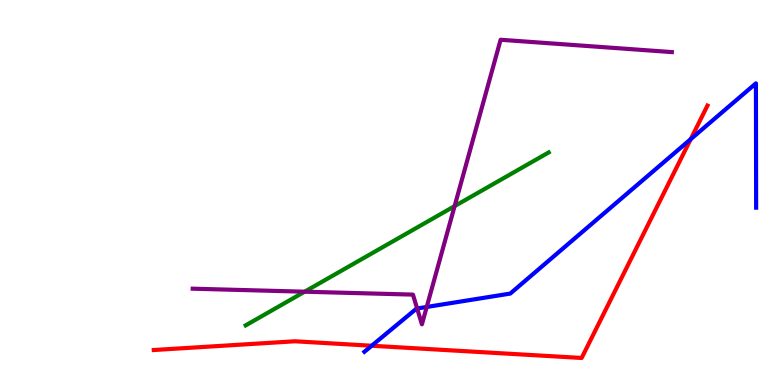[{'lines': ['blue', 'red'], 'intersections': [{'x': 4.8, 'y': 1.02}, {'x': 8.91, 'y': 6.39}]}, {'lines': ['green', 'red'], 'intersections': []}, {'lines': ['purple', 'red'], 'intersections': []}, {'lines': ['blue', 'green'], 'intersections': []}, {'lines': ['blue', 'purple'], 'intersections': [{'x': 5.38, 'y': 1.99}, {'x': 5.51, 'y': 2.03}]}, {'lines': ['green', 'purple'], 'intersections': [{'x': 3.93, 'y': 2.42}, {'x': 5.87, 'y': 4.65}]}]